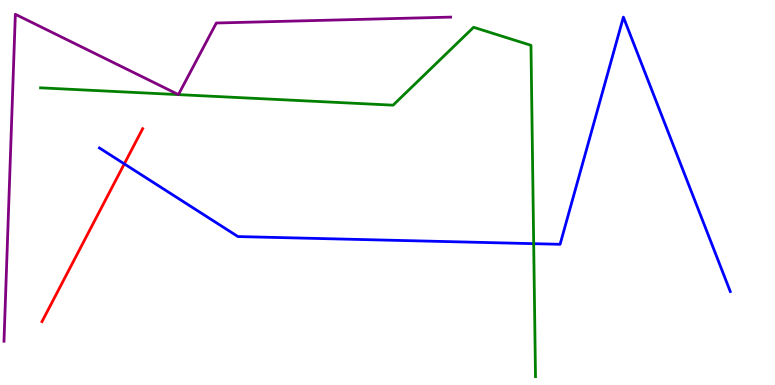[{'lines': ['blue', 'red'], 'intersections': [{'x': 1.6, 'y': 5.74}]}, {'lines': ['green', 'red'], 'intersections': []}, {'lines': ['purple', 'red'], 'intersections': []}, {'lines': ['blue', 'green'], 'intersections': [{'x': 6.89, 'y': 3.67}]}, {'lines': ['blue', 'purple'], 'intersections': []}, {'lines': ['green', 'purple'], 'intersections': []}]